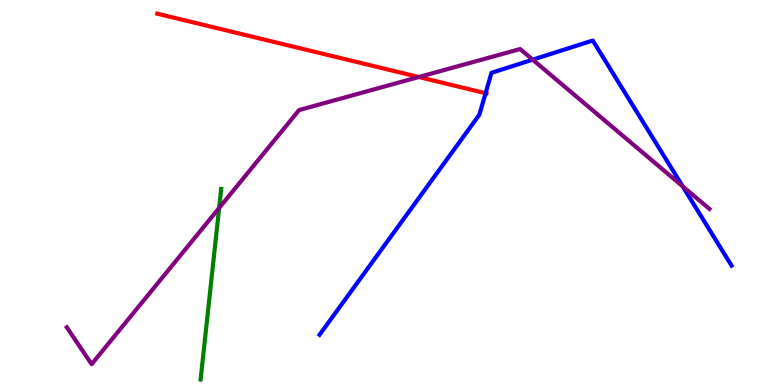[{'lines': ['blue', 'red'], 'intersections': [{'x': 6.27, 'y': 7.58}]}, {'lines': ['green', 'red'], 'intersections': []}, {'lines': ['purple', 'red'], 'intersections': [{'x': 5.4, 'y': 8.0}]}, {'lines': ['blue', 'green'], 'intersections': []}, {'lines': ['blue', 'purple'], 'intersections': [{'x': 6.87, 'y': 8.45}, {'x': 8.81, 'y': 5.16}]}, {'lines': ['green', 'purple'], 'intersections': [{'x': 2.83, 'y': 4.6}]}]